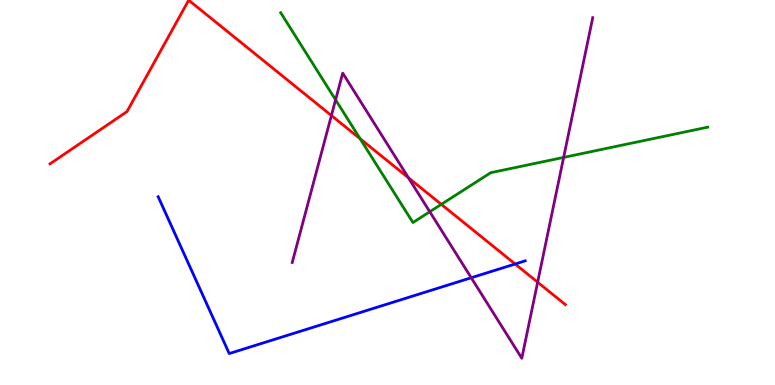[{'lines': ['blue', 'red'], 'intersections': [{'x': 6.65, 'y': 3.14}]}, {'lines': ['green', 'red'], 'intersections': [{'x': 4.65, 'y': 6.4}, {'x': 5.69, 'y': 4.69}]}, {'lines': ['purple', 'red'], 'intersections': [{'x': 4.28, 'y': 7.0}, {'x': 5.27, 'y': 5.38}, {'x': 6.94, 'y': 2.67}]}, {'lines': ['blue', 'green'], 'intersections': []}, {'lines': ['blue', 'purple'], 'intersections': [{'x': 6.08, 'y': 2.79}]}, {'lines': ['green', 'purple'], 'intersections': [{'x': 4.33, 'y': 7.41}, {'x': 5.55, 'y': 4.5}, {'x': 7.27, 'y': 5.91}]}]